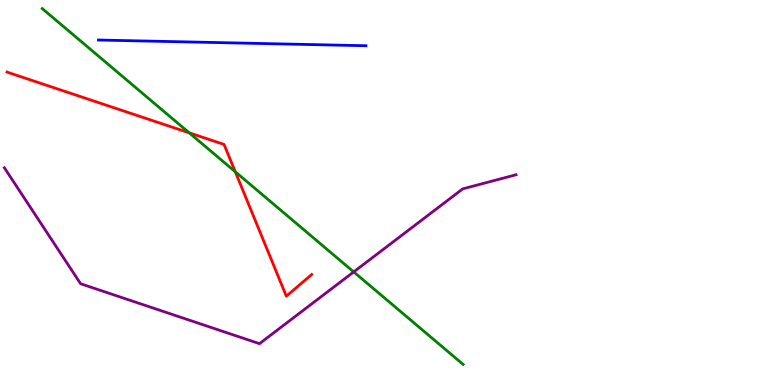[{'lines': ['blue', 'red'], 'intersections': []}, {'lines': ['green', 'red'], 'intersections': [{'x': 2.44, 'y': 6.55}, {'x': 3.04, 'y': 5.54}]}, {'lines': ['purple', 'red'], 'intersections': []}, {'lines': ['blue', 'green'], 'intersections': []}, {'lines': ['blue', 'purple'], 'intersections': []}, {'lines': ['green', 'purple'], 'intersections': [{'x': 4.56, 'y': 2.94}]}]